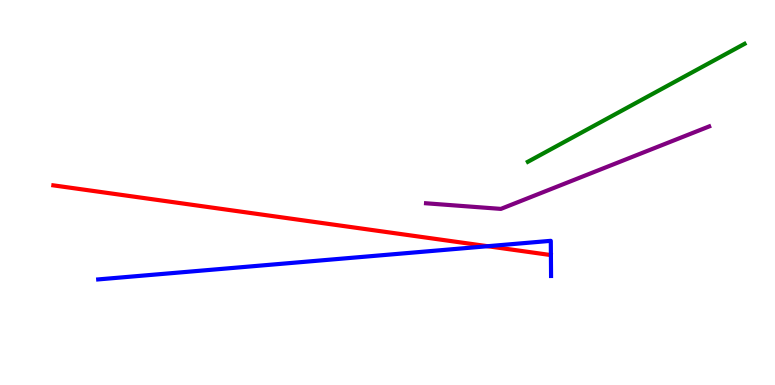[{'lines': ['blue', 'red'], 'intersections': [{'x': 6.29, 'y': 3.6}]}, {'lines': ['green', 'red'], 'intersections': []}, {'lines': ['purple', 'red'], 'intersections': []}, {'lines': ['blue', 'green'], 'intersections': []}, {'lines': ['blue', 'purple'], 'intersections': []}, {'lines': ['green', 'purple'], 'intersections': []}]